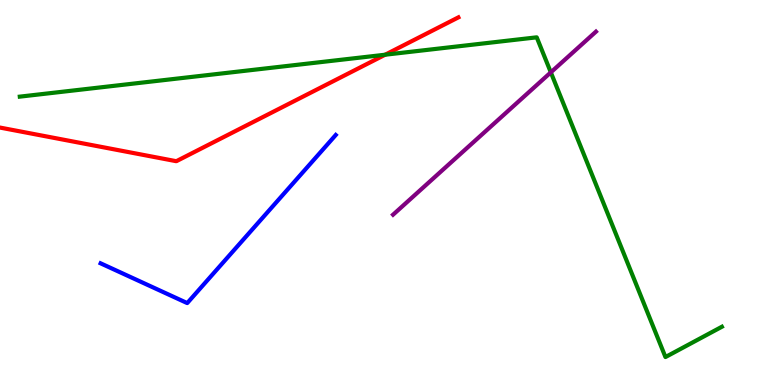[{'lines': ['blue', 'red'], 'intersections': []}, {'lines': ['green', 'red'], 'intersections': [{'x': 4.97, 'y': 8.58}]}, {'lines': ['purple', 'red'], 'intersections': []}, {'lines': ['blue', 'green'], 'intersections': []}, {'lines': ['blue', 'purple'], 'intersections': []}, {'lines': ['green', 'purple'], 'intersections': [{'x': 7.11, 'y': 8.12}]}]